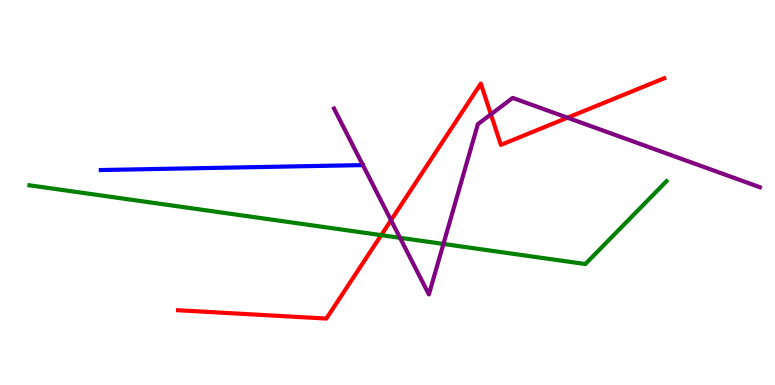[{'lines': ['blue', 'red'], 'intersections': []}, {'lines': ['green', 'red'], 'intersections': [{'x': 4.92, 'y': 3.89}]}, {'lines': ['purple', 'red'], 'intersections': [{'x': 5.05, 'y': 4.28}, {'x': 6.33, 'y': 7.03}, {'x': 7.32, 'y': 6.94}]}, {'lines': ['blue', 'green'], 'intersections': []}, {'lines': ['blue', 'purple'], 'intersections': []}, {'lines': ['green', 'purple'], 'intersections': [{'x': 5.16, 'y': 3.82}, {'x': 5.72, 'y': 3.66}]}]